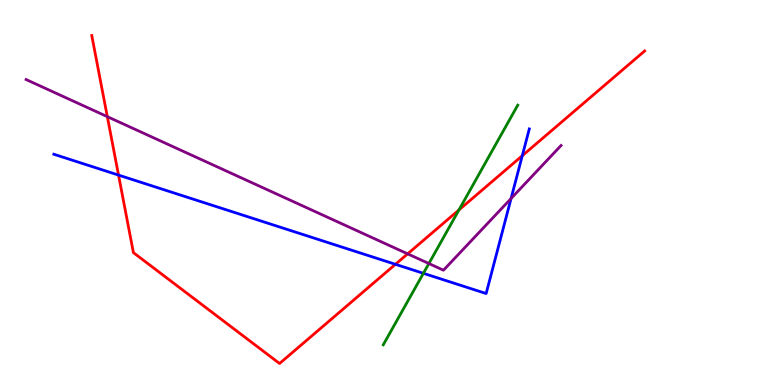[{'lines': ['blue', 'red'], 'intersections': [{'x': 1.53, 'y': 5.45}, {'x': 5.1, 'y': 3.13}, {'x': 6.74, 'y': 5.96}]}, {'lines': ['green', 'red'], 'intersections': [{'x': 5.92, 'y': 4.55}]}, {'lines': ['purple', 'red'], 'intersections': [{'x': 1.38, 'y': 6.97}, {'x': 5.26, 'y': 3.41}]}, {'lines': ['blue', 'green'], 'intersections': [{'x': 5.46, 'y': 2.9}]}, {'lines': ['blue', 'purple'], 'intersections': [{'x': 6.59, 'y': 4.84}]}, {'lines': ['green', 'purple'], 'intersections': [{'x': 5.53, 'y': 3.15}]}]